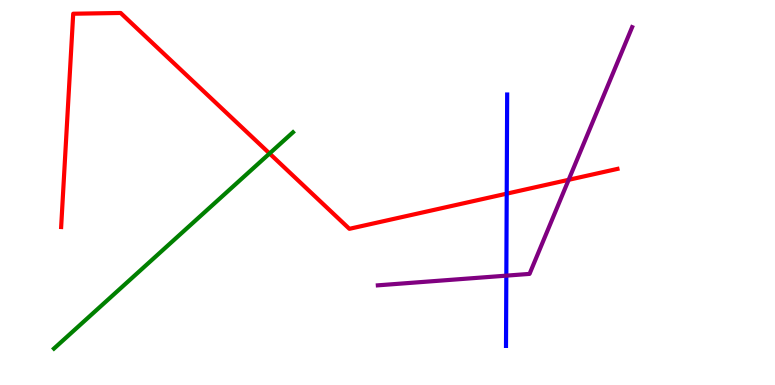[{'lines': ['blue', 'red'], 'intersections': [{'x': 6.54, 'y': 4.97}]}, {'lines': ['green', 'red'], 'intersections': [{'x': 3.48, 'y': 6.01}]}, {'lines': ['purple', 'red'], 'intersections': [{'x': 7.34, 'y': 5.33}]}, {'lines': ['blue', 'green'], 'intersections': []}, {'lines': ['blue', 'purple'], 'intersections': [{'x': 6.53, 'y': 2.84}]}, {'lines': ['green', 'purple'], 'intersections': []}]